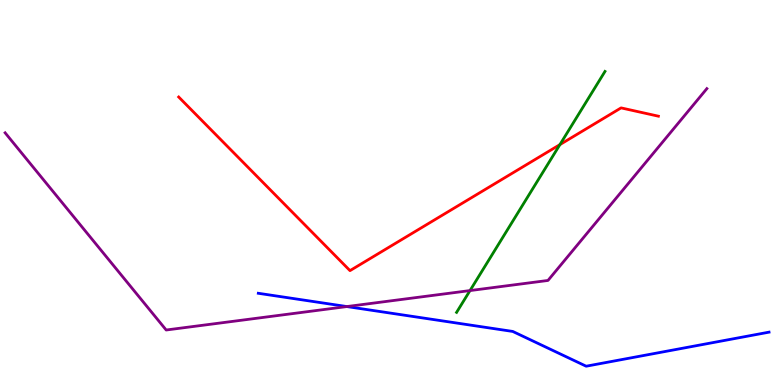[{'lines': ['blue', 'red'], 'intersections': []}, {'lines': ['green', 'red'], 'intersections': [{'x': 7.22, 'y': 6.24}]}, {'lines': ['purple', 'red'], 'intersections': []}, {'lines': ['blue', 'green'], 'intersections': []}, {'lines': ['blue', 'purple'], 'intersections': [{'x': 4.48, 'y': 2.04}]}, {'lines': ['green', 'purple'], 'intersections': [{'x': 6.06, 'y': 2.45}]}]